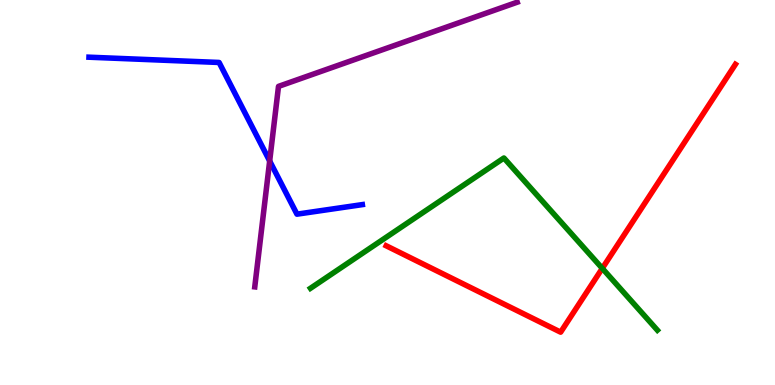[{'lines': ['blue', 'red'], 'intersections': []}, {'lines': ['green', 'red'], 'intersections': [{'x': 7.77, 'y': 3.03}]}, {'lines': ['purple', 'red'], 'intersections': []}, {'lines': ['blue', 'green'], 'intersections': []}, {'lines': ['blue', 'purple'], 'intersections': [{'x': 3.48, 'y': 5.82}]}, {'lines': ['green', 'purple'], 'intersections': []}]